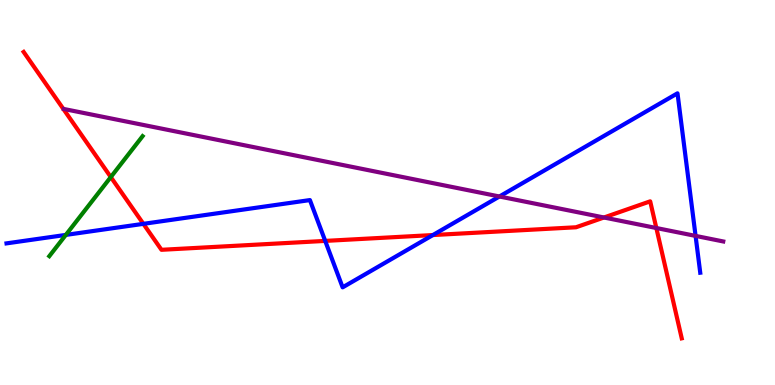[{'lines': ['blue', 'red'], 'intersections': [{'x': 1.85, 'y': 4.19}, {'x': 4.2, 'y': 3.74}, {'x': 5.59, 'y': 3.89}]}, {'lines': ['green', 'red'], 'intersections': [{'x': 1.43, 'y': 5.4}]}, {'lines': ['purple', 'red'], 'intersections': [{'x': 7.79, 'y': 4.35}, {'x': 8.47, 'y': 4.08}]}, {'lines': ['blue', 'green'], 'intersections': [{'x': 0.849, 'y': 3.9}]}, {'lines': ['blue', 'purple'], 'intersections': [{'x': 6.44, 'y': 4.9}, {'x': 8.98, 'y': 3.87}]}, {'lines': ['green', 'purple'], 'intersections': []}]